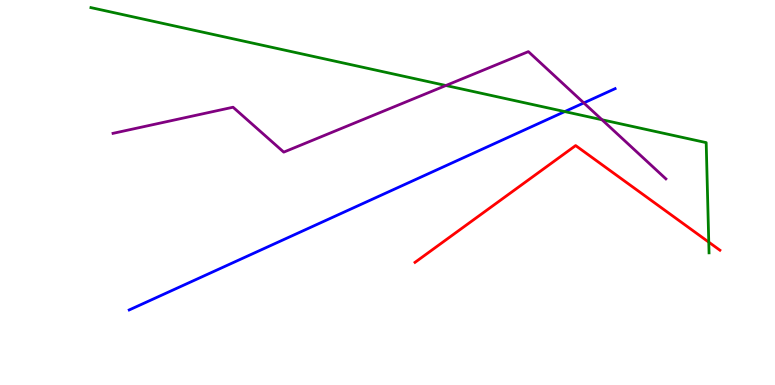[{'lines': ['blue', 'red'], 'intersections': []}, {'lines': ['green', 'red'], 'intersections': [{'x': 9.15, 'y': 3.71}]}, {'lines': ['purple', 'red'], 'intersections': []}, {'lines': ['blue', 'green'], 'intersections': [{'x': 7.29, 'y': 7.1}]}, {'lines': ['blue', 'purple'], 'intersections': [{'x': 7.53, 'y': 7.33}]}, {'lines': ['green', 'purple'], 'intersections': [{'x': 5.75, 'y': 7.78}, {'x': 7.77, 'y': 6.89}]}]